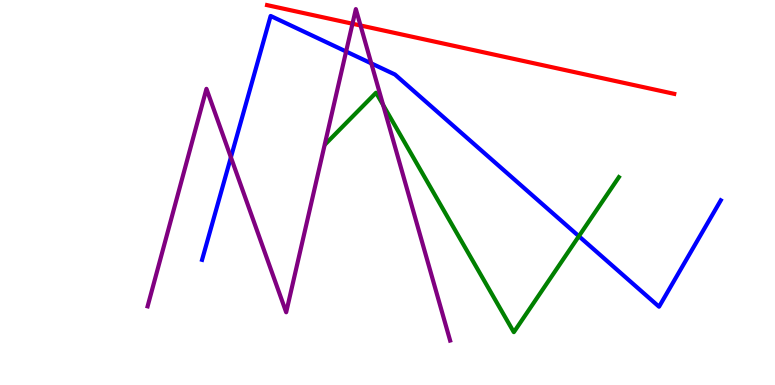[{'lines': ['blue', 'red'], 'intersections': []}, {'lines': ['green', 'red'], 'intersections': []}, {'lines': ['purple', 'red'], 'intersections': [{'x': 4.55, 'y': 9.38}, {'x': 4.65, 'y': 9.34}]}, {'lines': ['blue', 'green'], 'intersections': [{'x': 7.47, 'y': 3.86}]}, {'lines': ['blue', 'purple'], 'intersections': [{'x': 2.98, 'y': 5.91}, {'x': 4.47, 'y': 8.66}, {'x': 4.79, 'y': 8.35}]}, {'lines': ['green', 'purple'], 'intersections': [{'x': 4.94, 'y': 7.27}]}]